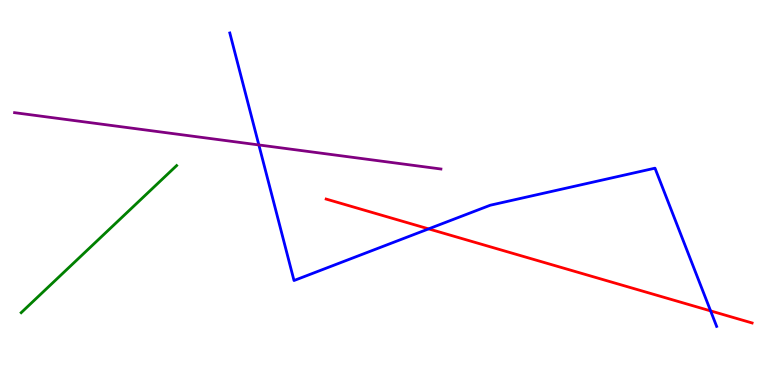[{'lines': ['blue', 'red'], 'intersections': [{'x': 5.53, 'y': 4.06}, {'x': 9.17, 'y': 1.92}]}, {'lines': ['green', 'red'], 'intersections': []}, {'lines': ['purple', 'red'], 'intersections': []}, {'lines': ['blue', 'green'], 'intersections': []}, {'lines': ['blue', 'purple'], 'intersections': [{'x': 3.34, 'y': 6.24}]}, {'lines': ['green', 'purple'], 'intersections': []}]